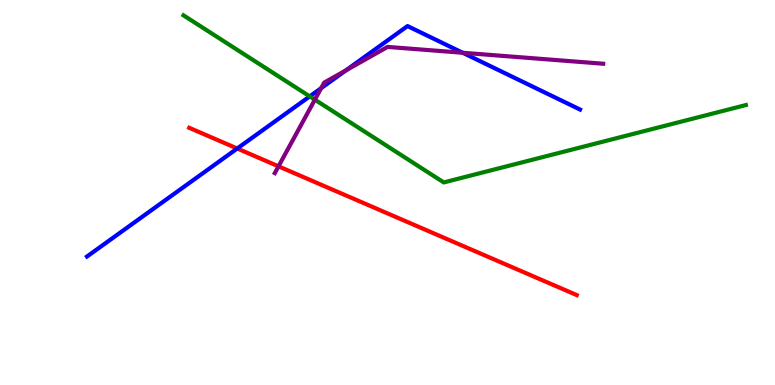[{'lines': ['blue', 'red'], 'intersections': [{'x': 3.06, 'y': 6.14}]}, {'lines': ['green', 'red'], 'intersections': []}, {'lines': ['purple', 'red'], 'intersections': [{'x': 3.59, 'y': 5.68}]}, {'lines': ['blue', 'green'], 'intersections': [{'x': 4.0, 'y': 7.5}]}, {'lines': ['blue', 'purple'], 'intersections': [{'x': 4.14, 'y': 7.71}, {'x': 4.46, 'y': 8.17}, {'x': 5.97, 'y': 8.63}]}, {'lines': ['green', 'purple'], 'intersections': [{'x': 4.06, 'y': 7.41}]}]